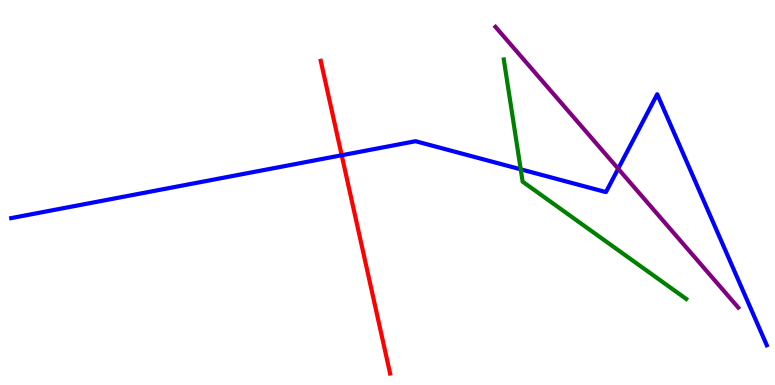[{'lines': ['blue', 'red'], 'intersections': [{'x': 4.41, 'y': 5.97}]}, {'lines': ['green', 'red'], 'intersections': []}, {'lines': ['purple', 'red'], 'intersections': []}, {'lines': ['blue', 'green'], 'intersections': [{'x': 6.72, 'y': 5.6}]}, {'lines': ['blue', 'purple'], 'intersections': [{'x': 7.98, 'y': 5.62}]}, {'lines': ['green', 'purple'], 'intersections': []}]